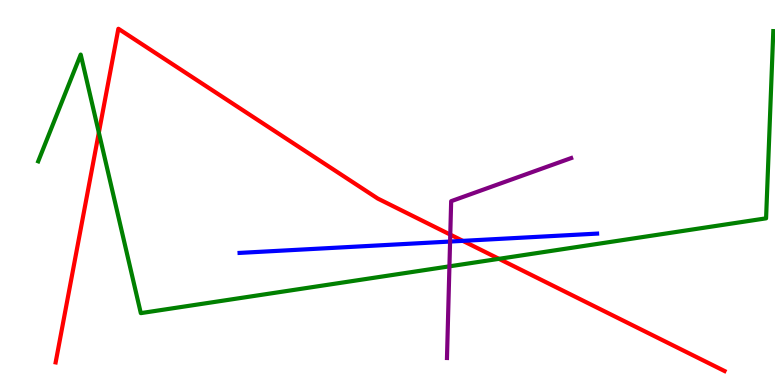[{'lines': ['blue', 'red'], 'intersections': [{'x': 5.97, 'y': 3.74}]}, {'lines': ['green', 'red'], 'intersections': [{'x': 1.28, 'y': 6.56}, {'x': 6.44, 'y': 3.28}]}, {'lines': ['purple', 'red'], 'intersections': [{'x': 5.81, 'y': 3.91}]}, {'lines': ['blue', 'green'], 'intersections': []}, {'lines': ['blue', 'purple'], 'intersections': [{'x': 5.81, 'y': 3.73}]}, {'lines': ['green', 'purple'], 'intersections': [{'x': 5.8, 'y': 3.08}]}]